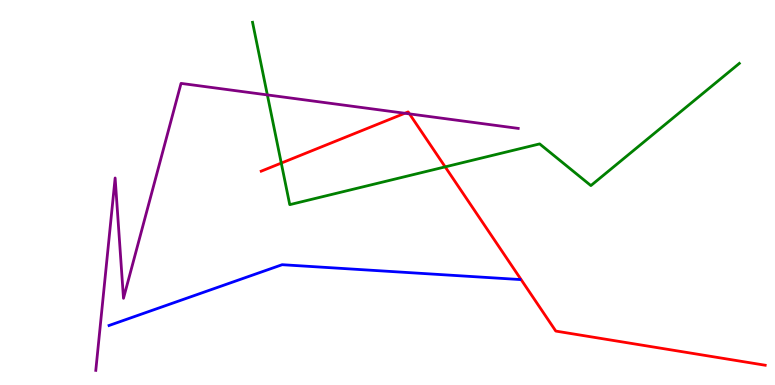[{'lines': ['blue', 'red'], 'intersections': []}, {'lines': ['green', 'red'], 'intersections': [{'x': 3.63, 'y': 5.76}, {'x': 5.74, 'y': 5.67}]}, {'lines': ['purple', 'red'], 'intersections': [{'x': 5.22, 'y': 7.06}, {'x': 5.28, 'y': 7.04}]}, {'lines': ['blue', 'green'], 'intersections': []}, {'lines': ['blue', 'purple'], 'intersections': []}, {'lines': ['green', 'purple'], 'intersections': [{'x': 3.45, 'y': 7.53}]}]